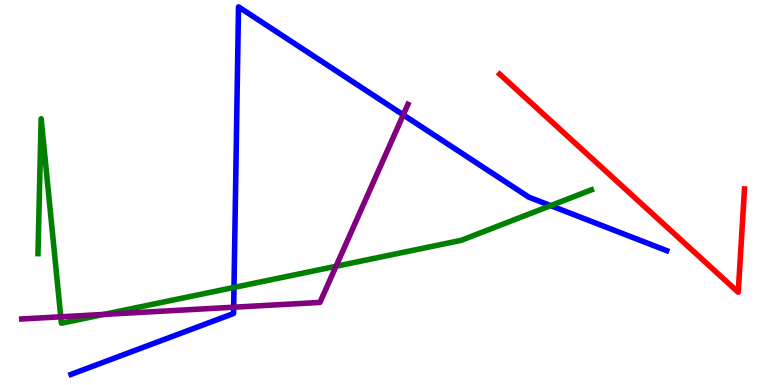[{'lines': ['blue', 'red'], 'intersections': []}, {'lines': ['green', 'red'], 'intersections': []}, {'lines': ['purple', 'red'], 'intersections': []}, {'lines': ['blue', 'green'], 'intersections': [{'x': 3.02, 'y': 2.53}, {'x': 7.11, 'y': 4.66}]}, {'lines': ['blue', 'purple'], 'intersections': [{'x': 3.02, 'y': 2.02}, {'x': 5.2, 'y': 7.02}]}, {'lines': ['green', 'purple'], 'intersections': [{'x': 0.784, 'y': 1.77}, {'x': 1.34, 'y': 1.83}, {'x': 4.34, 'y': 3.08}]}]